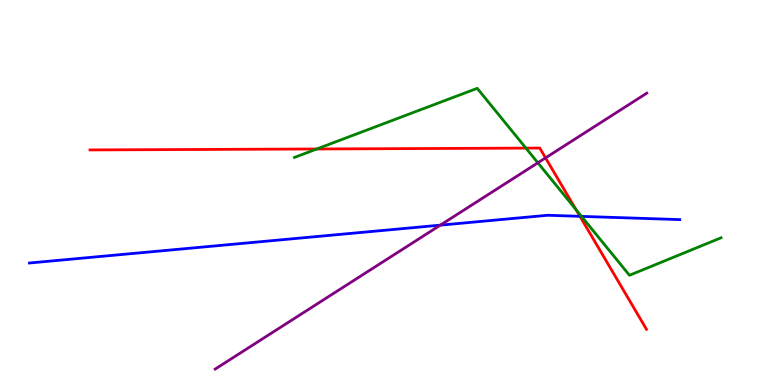[{'lines': ['blue', 'red'], 'intersections': [{'x': 7.48, 'y': 4.38}]}, {'lines': ['green', 'red'], 'intersections': [{'x': 4.09, 'y': 6.13}, {'x': 6.79, 'y': 6.15}, {'x': 7.43, 'y': 4.56}]}, {'lines': ['purple', 'red'], 'intersections': [{'x': 7.04, 'y': 5.9}]}, {'lines': ['blue', 'green'], 'intersections': [{'x': 7.5, 'y': 4.38}]}, {'lines': ['blue', 'purple'], 'intersections': [{'x': 5.68, 'y': 4.15}]}, {'lines': ['green', 'purple'], 'intersections': [{'x': 6.94, 'y': 5.77}]}]